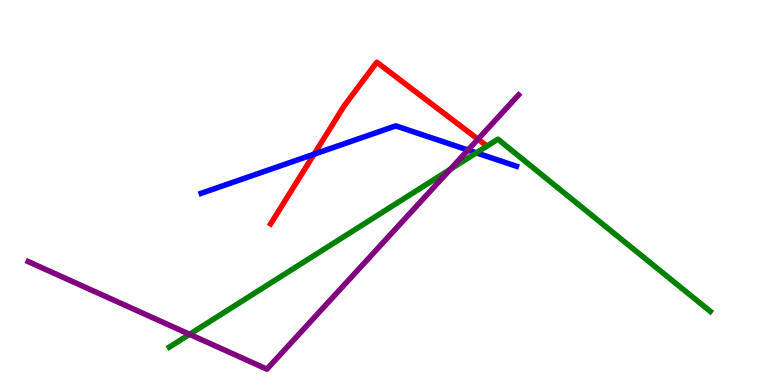[{'lines': ['blue', 'red'], 'intersections': [{'x': 4.05, 'y': 6.0}]}, {'lines': ['green', 'red'], 'intersections': []}, {'lines': ['purple', 'red'], 'intersections': [{'x': 6.17, 'y': 6.38}]}, {'lines': ['blue', 'green'], 'intersections': [{'x': 6.15, 'y': 6.03}]}, {'lines': ['blue', 'purple'], 'intersections': [{'x': 6.04, 'y': 6.1}]}, {'lines': ['green', 'purple'], 'intersections': [{'x': 2.45, 'y': 1.32}, {'x': 5.81, 'y': 5.6}]}]